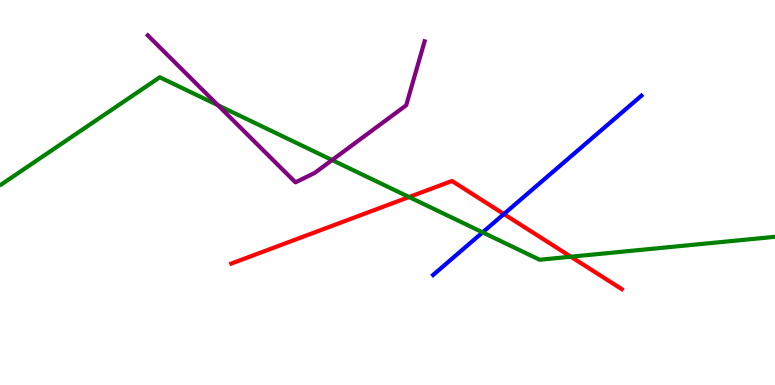[{'lines': ['blue', 'red'], 'intersections': [{'x': 6.5, 'y': 4.44}]}, {'lines': ['green', 'red'], 'intersections': [{'x': 5.28, 'y': 4.88}, {'x': 7.37, 'y': 3.33}]}, {'lines': ['purple', 'red'], 'intersections': []}, {'lines': ['blue', 'green'], 'intersections': [{'x': 6.23, 'y': 3.96}]}, {'lines': ['blue', 'purple'], 'intersections': []}, {'lines': ['green', 'purple'], 'intersections': [{'x': 2.81, 'y': 7.27}, {'x': 4.29, 'y': 5.84}]}]